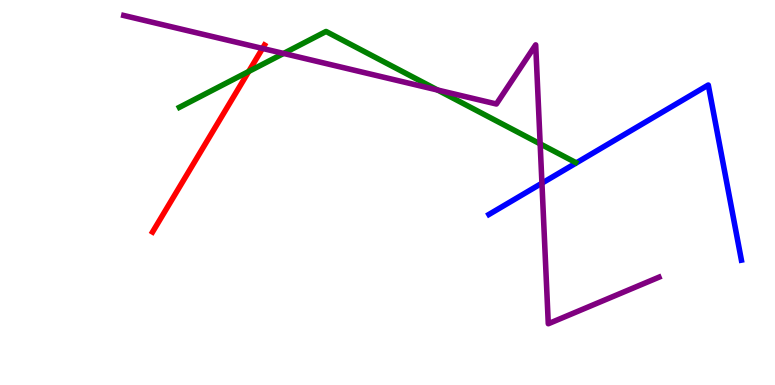[{'lines': ['blue', 'red'], 'intersections': []}, {'lines': ['green', 'red'], 'intersections': [{'x': 3.21, 'y': 8.14}]}, {'lines': ['purple', 'red'], 'intersections': [{'x': 3.39, 'y': 8.74}]}, {'lines': ['blue', 'green'], 'intersections': []}, {'lines': ['blue', 'purple'], 'intersections': [{'x': 6.99, 'y': 5.24}]}, {'lines': ['green', 'purple'], 'intersections': [{'x': 3.66, 'y': 8.61}, {'x': 5.65, 'y': 7.66}, {'x': 6.97, 'y': 6.26}]}]